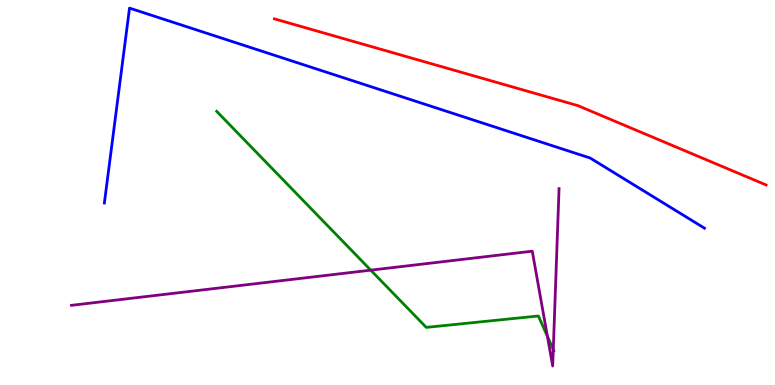[{'lines': ['blue', 'red'], 'intersections': []}, {'lines': ['green', 'red'], 'intersections': []}, {'lines': ['purple', 'red'], 'intersections': []}, {'lines': ['blue', 'green'], 'intersections': []}, {'lines': ['blue', 'purple'], 'intersections': []}, {'lines': ['green', 'purple'], 'intersections': [{'x': 4.78, 'y': 2.98}, {'x': 7.06, 'y': 1.26}, {'x': 7.14, 'y': 0.921}]}]